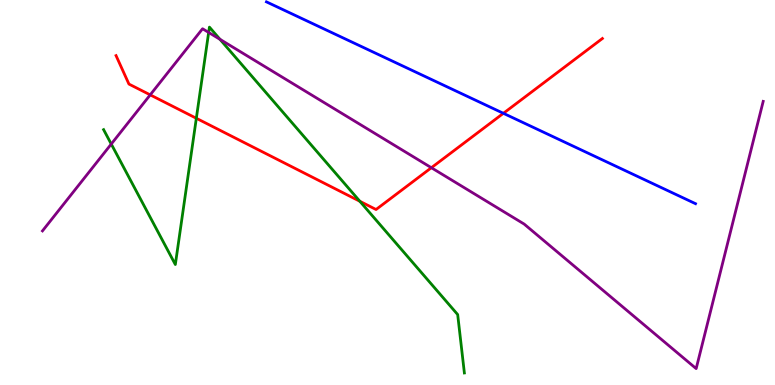[{'lines': ['blue', 'red'], 'intersections': [{'x': 6.5, 'y': 7.06}]}, {'lines': ['green', 'red'], 'intersections': [{'x': 2.53, 'y': 6.93}, {'x': 4.64, 'y': 4.77}]}, {'lines': ['purple', 'red'], 'intersections': [{'x': 1.94, 'y': 7.54}, {'x': 5.57, 'y': 5.64}]}, {'lines': ['blue', 'green'], 'intersections': []}, {'lines': ['blue', 'purple'], 'intersections': []}, {'lines': ['green', 'purple'], 'intersections': [{'x': 1.44, 'y': 6.26}, {'x': 2.69, 'y': 9.16}, {'x': 2.84, 'y': 8.98}]}]